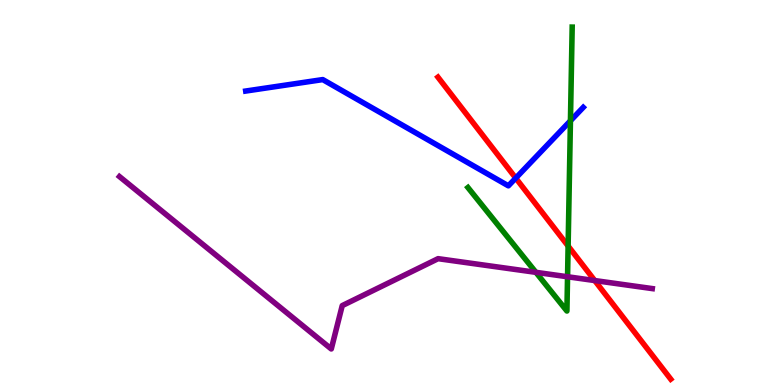[{'lines': ['blue', 'red'], 'intersections': [{'x': 6.65, 'y': 5.37}]}, {'lines': ['green', 'red'], 'intersections': [{'x': 7.33, 'y': 3.61}]}, {'lines': ['purple', 'red'], 'intersections': [{'x': 7.67, 'y': 2.71}]}, {'lines': ['blue', 'green'], 'intersections': [{'x': 7.36, 'y': 6.86}]}, {'lines': ['blue', 'purple'], 'intersections': []}, {'lines': ['green', 'purple'], 'intersections': [{'x': 6.91, 'y': 2.93}, {'x': 7.32, 'y': 2.81}]}]